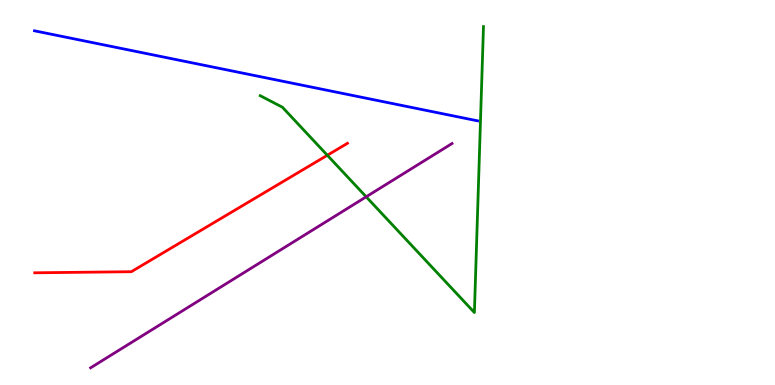[{'lines': ['blue', 'red'], 'intersections': []}, {'lines': ['green', 'red'], 'intersections': [{'x': 4.22, 'y': 5.97}]}, {'lines': ['purple', 'red'], 'intersections': []}, {'lines': ['blue', 'green'], 'intersections': []}, {'lines': ['blue', 'purple'], 'intersections': []}, {'lines': ['green', 'purple'], 'intersections': [{'x': 4.72, 'y': 4.89}]}]